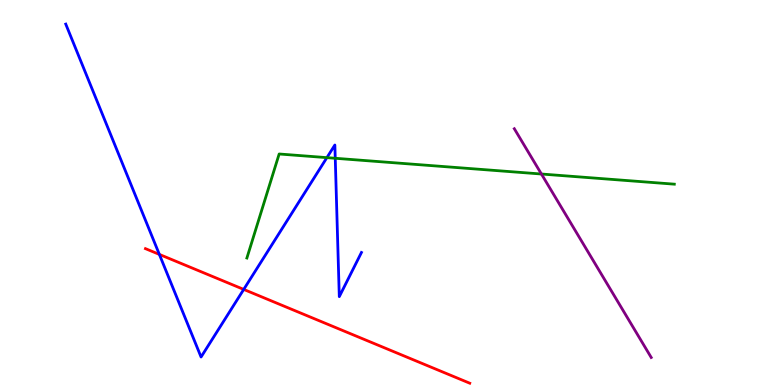[{'lines': ['blue', 'red'], 'intersections': [{'x': 2.06, 'y': 3.39}, {'x': 3.14, 'y': 2.48}]}, {'lines': ['green', 'red'], 'intersections': []}, {'lines': ['purple', 'red'], 'intersections': []}, {'lines': ['blue', 'green'], 'intersections': [{'x': 4.22, 'y': 5.91}, {'x': 4.33, 'y': 5.89}]}, {'lines': ['blue', 'purple'], 'intersections': []}, {'lines': ['green', 'purple'], 'intersections': [{'x': 6.99, 'y': 5.48}]}]